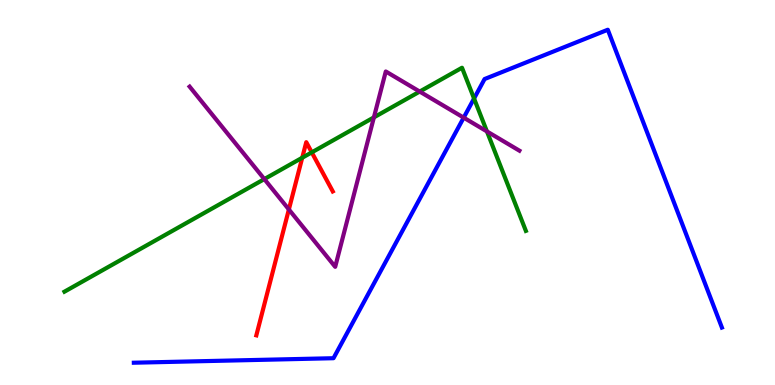[{'lines': ['blue', 'red'], 'intersections': []}, {'lines': ['green', 'red'], 'intersections': [{'x': 3.9, 'y': 5.9}, {'x': 4.02, 'y': 6.04}]}, {'lines': ['purple', 'red'], 'intersections': [{'x': 3.73, 'y': 4.56}]}, {'lines': ['blue', 'green'], 'intersections': [{'x': 6.12, 'y': 7.44}]}, {'lines': ['blue', 'purple'], 'intersections': [{'x': 5.98, 'y': 6.94}]}, {'lines': ['green', 'purple'], 'intersections': [{'x': 3.41, 'y': 5.35}, {'x': 4.82, 'y': 6.95}, {'x': 5.42, 'y': 7.62}, {'x': 6.28, 'y': 6.59}]}]